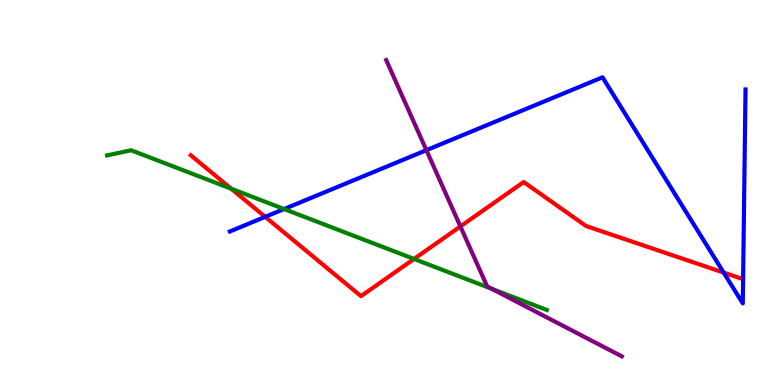[{'lines': ['blue', 'red'], 'intersections': [{'x': 3.42, 'y': 4.37}, {'x': 9.34, 'y': 2.92}]}, {'lines': ['green', 'red'], 'intersections': [{'x': 2.98, 'y': 5.1}, {'x': 5.34, 'y': 3.27}]}, {'lines': ['purple', 'red'], 'intersections': [{'x': 5.94, 'y': 4.12}]}, {'lines': ['blue', 'green'], 'intersections': [{'x': 3.67, 'y': 4.57}]}, {'lines': ['blue', 'purple'], 'intersections': [{'x': 5.5, 'y': 6.1}]}, {'lines': ['green', 'purple'], 'intersections': [{'x': 6.35, 'y': 2.5}]}]